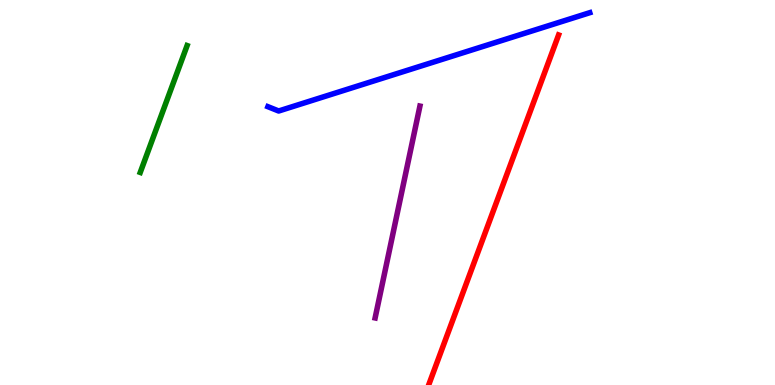[{'lines': ['blue', 'red'], 'intersections': []}, {'lines': ['green', 'red'], 'intersections': []}, {'lines': ['purple', 'red'], 'intersections': []}, {'lines': ['blue', 'green'], 'intersections': []}, {'lines': ['blue', 'purple'], 'intersections': []}, {'lines': ['green', 'purple'], 'intersections': []}]